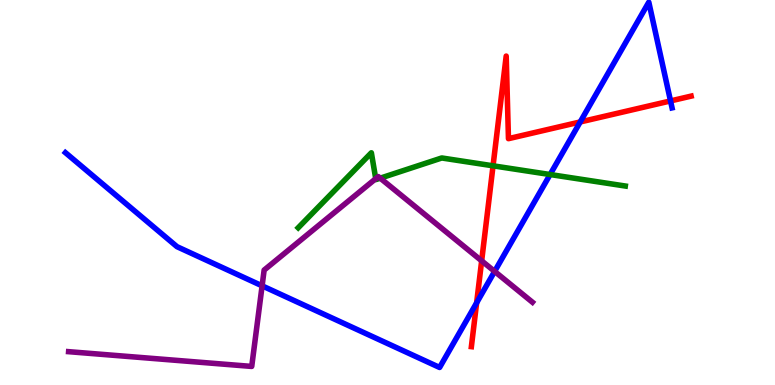[{'lines': ['blue', 'red'], 'intersections': [{'x': 6.15, 'y': 2.13}, {'x': 7.49, 'y': 6.83}, {'x': 8.65, 'y': 7.38}]}, {'lines': ['green', 'red'], 'intersections': [{'x': 6.36, 'y': 5.69}]}, {'lines': ['purple', 'red'], 'intersections': [{'x': 6.21, 'y': 3.23}]}, {'lines': ['blue', 'green'], 'intersections': [{'x': 7.1, 'y': 5.47}]}, {'lines': ['blue', 'purple'], 'intersections': [{'x': 3.38, 'y': 2.58}, {'x': 6.38, 'y': 2.95}]}, {'lines': ['green', 'purple'], 'intersections': [{'x': 4.85, 'y': 5.36}, {'x': 4.91, 'y': 5.37}]}]